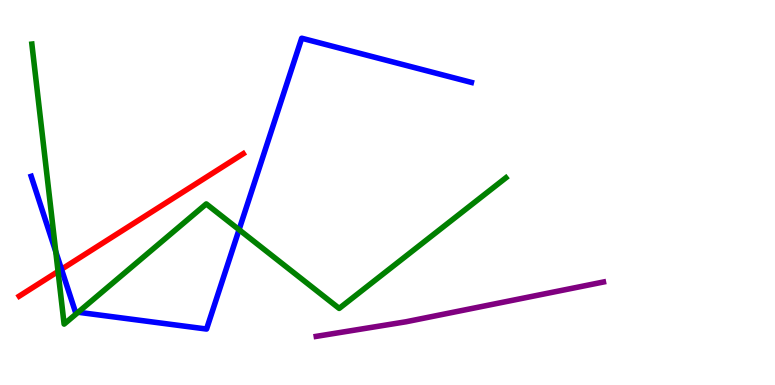[{'lines': ['blue', 'red'], 'intersections': [{'x': 0.793, 'y': 3.01}]}, {'lines': ['green', 'red'], 'intersections': [{'x': 0.749, 'y': 2.95}]}, {'lines': ['purple', 'red'], 'intersections': []}, {'lines': ['blue', 'green'], 'intersections': [{'x': 0.72, 'y': 3.46}, {'x': 1.01, 'y': 1.89}, {'x': 3.08, 'y': 4.03}]}, {'lines': ['blue', 'purple'], 'intersections': []}, {'lines': ['green', 'purple'], 'intersections': []}]